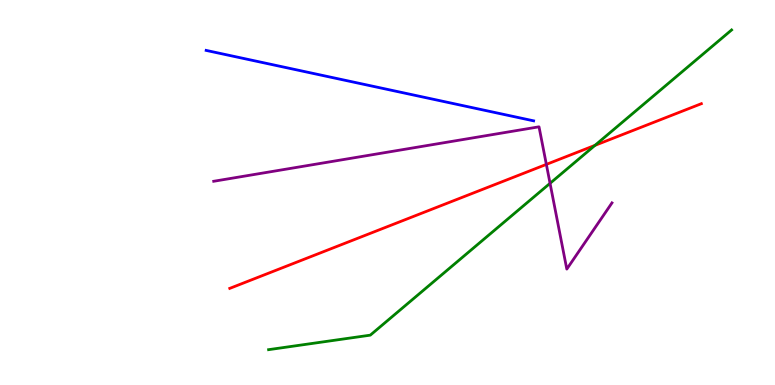[{'lines': ['blue', 'red'], 'intersections': []}, {'lines': ['green', 'red'], 'intersections': [{'x': 7.68, 'y': 6.22}]}, {'lines': ['purple', 'red'], 'intersections': [{'x': 7.05, 'y': 5.73}]}, {'lines': ['blue', 'green'], 'intersections': []}, {'lines': ['blue', 'purple'], 'intersections': []}, {'lines': ['green', 'purple'], 'intersections': [{'x': 7.1, 'y': 5.24}]}]